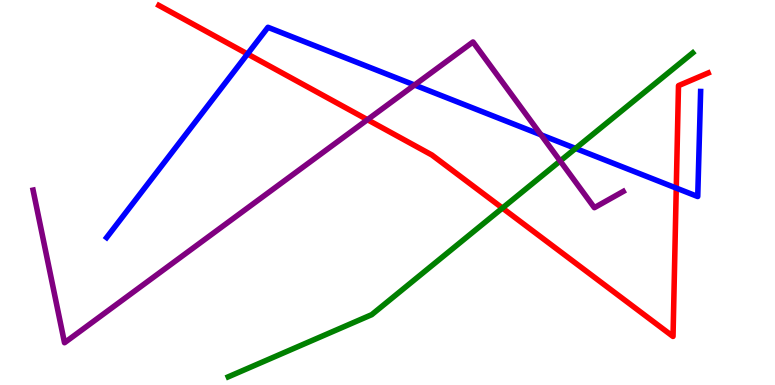[{'lines': ['blue', 'red'], 'intersections': [{'x': 3.19, 'y': 8.6}, {'x': 8.73, 'y': 5.11}]}, {'lines': ['green', 'red'], 'intersections': [{'x': 6.48, 'y': 4.6}]}, {'lines': ['purple', 'red'], 'intersections': [{'x': 4.74, 'y': 6.89}]}, {'lines': ['blue', 'green'], 'intersections': [{'x': 7.43, 'y': 6.14}]}, {'lines': ['blue', 'purple'], 'intersections': [{'x': 5.35, 'y': 7.79}, {'x': 6.98, 'y': 6.5}]}, {'lines': ['green', 'purple'], 'intersections': [{'x': 7.23, 'y': 5.82}]}]